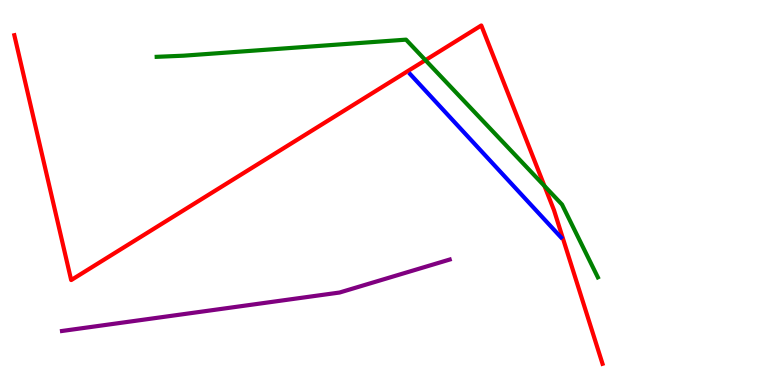[{'lines': ['blue', 'red'], 'intersections': []}, {'lines': ['green', 'red'], 'intersections': [{'x': 5.49, 'y': 8.44}, {'x': 7.03, 'y': 5.17}]}, {'lines': ['purple', 'red'], 'intersections': []}, {'lines': ['blue', 'green'], 'intersections': []}, {'lines': ['blue', 'purple'], 'intersections': []}, {'lines': ['green', 'purple'], 'intersections': []}]